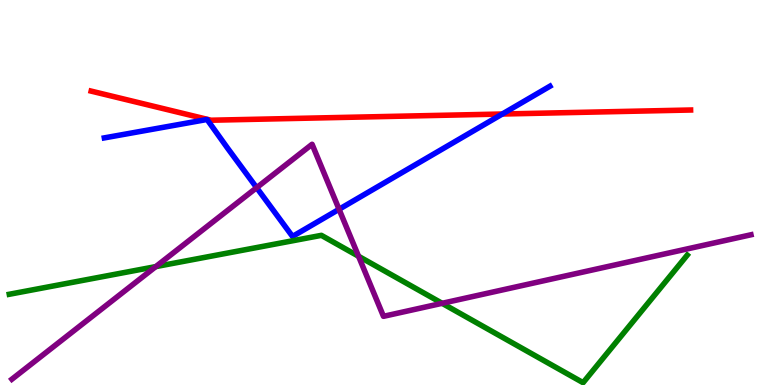[{'lines': ['blue', 'red'], 'intersections': [{'x': 6.48, 'y': 7.04}]}, {'lines': ['green', 'red'], 'intersections': []}, {'lines': ['purple', 'red'], 'intersections': []}, {'lines': ['blue', 'green'], 'intersections': []}, {'lines': ['blue', 'purple'], 'intersections': [{'x': 3.31, 'y': 5.13}, {'x': 4.37, 'y': 4.56}]}, {'lines': ['green', 'purple'], 'intersections': [{'x': 2.01, 'y': 3.07}, {'x': 4.63, 'y': 3.34}, {'x': 5.7, 'y': 2.12}]}]